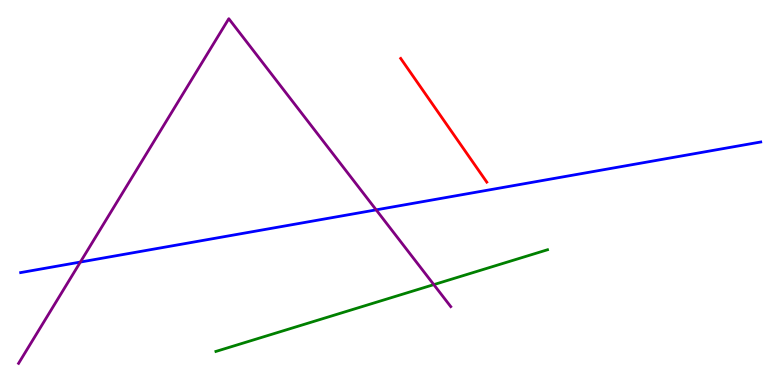[{'lines': ['blue', 'red'], 'intersections': []}, {'lines': ['green', 'red'], 'intersections': []}, {'lines': ['purple', 'red'], 'intersections': []}, {'lines': ['blue', 'green'], 'intersections': []}, {'lines': ['blue', 'purple'], 'intersections': [{'x': 1.04, 'y': 3.19}, {'x': 4.85, 'y': 4.55}]}, {'lines': ['green', 'purple'], 'intersections': [{'x': 5.6, 'y': 2.61}]}]